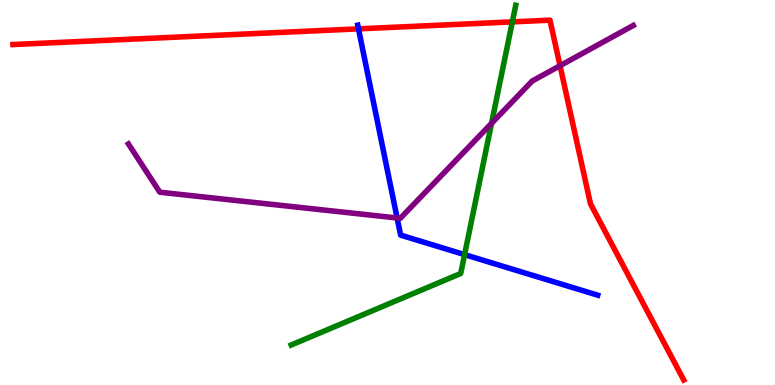[{'lines': ['blue', 'red'], 'intersections': [{'x': 4.63, 'y': 9.25}]}, {'lines': ['green', 'red'], 'intersections': [{'x': 6.61, 'y': 9.43}]}, {'lines': ['purple', 'red'], 'intersections': [{'x': 7.23, 'y': 8.29}]}, {'lines': ['blue', 'green'], 'intersections': [{'x': 5.99, 'y': 3.39}]}, {'lines': ['blue', 'purple'], 'intersections': [{'x': 5.12, 'y': 4.34}]}, {'lines': ['green', 'purple'], 'intersections': [{'x': 6.34, 'y': 6.8}]}]